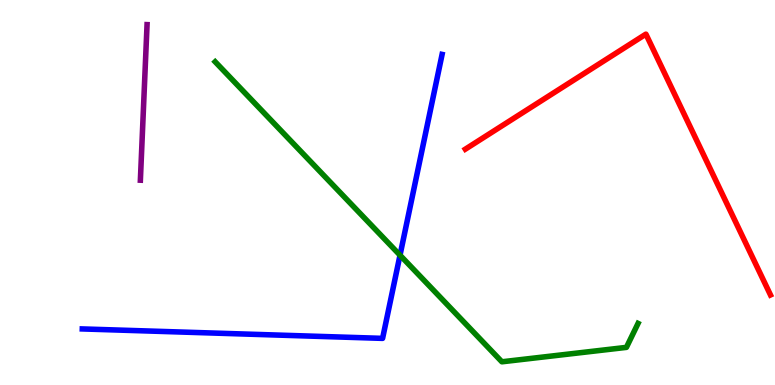[{'lines': ['blue', 'red'], 'intersections': []}, {'lines': ['green', 'red'], 'intersections': []}, {'lines': ['purple', 'red'], 'intersections': []}, {'lines': ['blue', 'green'], 'intersections': [{'x': 5.16, 'y': 3.37}]}, {'lines': ['blue', 'purple'], 'intersections': []}, {'lines': ['green', 'purple'], 'intersections': []}]